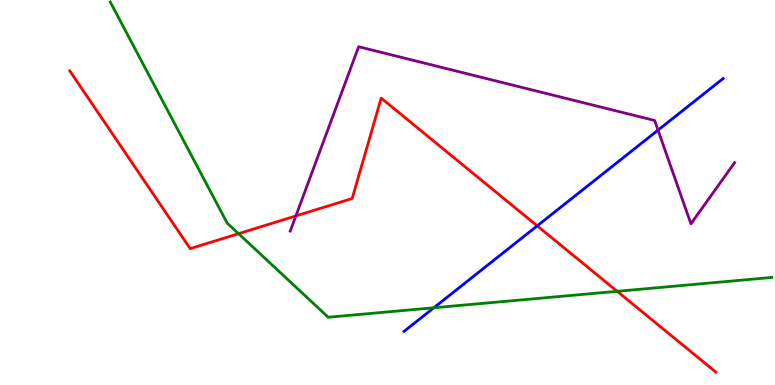[{'lines': ['blue', 'red'], 'intersections': [{'x': 6.93, 'y': 4.13}]}, {'lines': ['green', 'red'], 'intersections': [{'x': 3.08, 'y': 3.93}, {'x': 7.96, 'y': 2.43}]}, {'lines': ['purple', 'red'], 'intersections': [{'x': 3.82, 'y': 4.39}]}, {'lines': ['blue', 'green'], 'intersections': [{'x': 5.6, 'y': 2.01}]}, {'lines': ['blue', 'purple'], 'intersections': [{'x': 8.49, 'y': 6.62}]}, {'lines': ['green', 'purple'], 'intersections': []}]